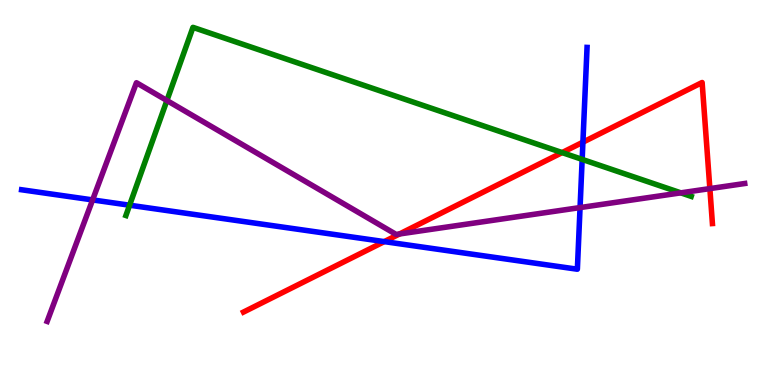[{'lines': ['blue', 'red'], 'intersections': [{'x': 4.96, 'y': 3.72}, {'x': 7.52, 'y': 6.31}]}, {'lines': ['green', 'red'], 'intersections': [{'x': 7.25, 'y': 6.04}]}, {'lines': ['purple', 'red'], 'intersections': [{'x': 5.16, 'y': 3.92}, {'x': 9.16, 'y': 5.1}]}, {'lines': ['blue', 'green'], 'intersections': [{'x': 1.67, 'y': 4.67}, {'x': 7.51, 'y': 5.86}]}, {'lines': ['blue', 'purple'], 'intersections': [{'x': 1.19, 'y': 4.81}, {'x': 7.48, 'y': 4.61}]}, {'lines': ['green', 'purple'], 'intersections': [{'x': 2.15, 'y': 7.39}, {'x': 8.78, 'y': 4.99}]}]